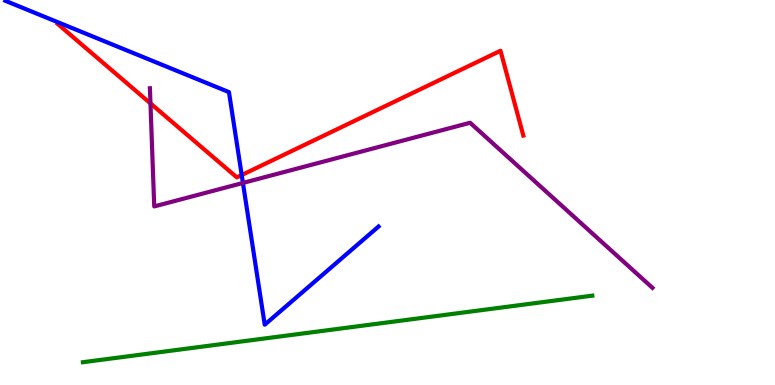[{'lines': ['blue', 'red'], 'intersections': [{'x': 3.12, 'y': 5.45}]}, {'lines': ['green', 'red'], 'intersections': []}, {'lines': ['purple', 'red'], 'intersections': [{'x': 1.94, 'y': 7.31}]}, {'lines': ['blue', 'green'], 'intersections': []}, {'lines': ['blue', 'purple'], 'intersections': [{'x': 3.13, 'y': 5.25}]}, {'lines': ['green', 'purple'], 'intersections': []}]